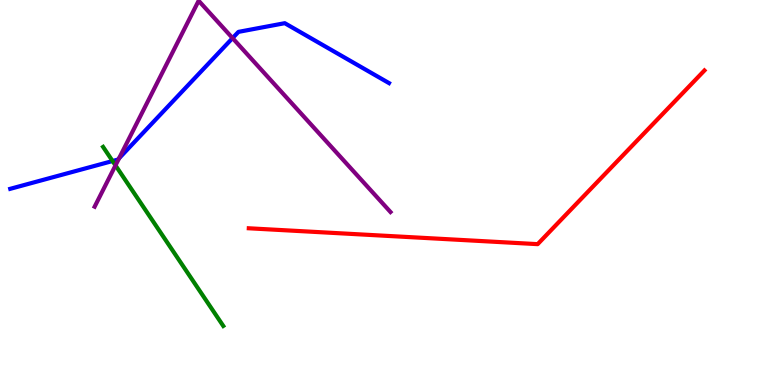[{'lines': ['blue', 'red'], 'intersections': []}, {'lines': ['green', 'red'], 'intersections': []}, {'lines': ['purple', 'red'], 'intersections': []}, {'lines': ['blue', 'green'], 'intersections': [{'x': 1.45, 'y': 5.82}]}, {'lines': ['blue', 'purple'], 'intersections': [{'x': 1.54, 'y': 5.89}, {'x': 3.0, 'y': 9.01}]}, {'lines': ['green', 'purple'], 'intersections': [{'x': 1.49, 'y': 5.7}]}]